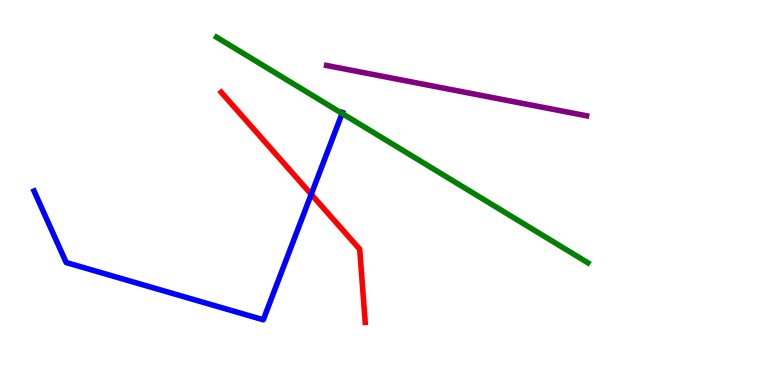[{'lines': ['blue', 'red'], 'intersections': [{'x': 4.02, 'y': 4.95}]}, {'lines': ['green', 'red'], 'intersections': []}, {'lines': ['purple', 'red'], 'intersections': []}, {'lines': ['blue', 'green'], 'intersections': [{'x': 4.41, 'y': 7.05}]}, {'lines': ['blue', 'purple'], 'intersections': []}, {'lines': ['green', 'purple'], 'intersections': []}]